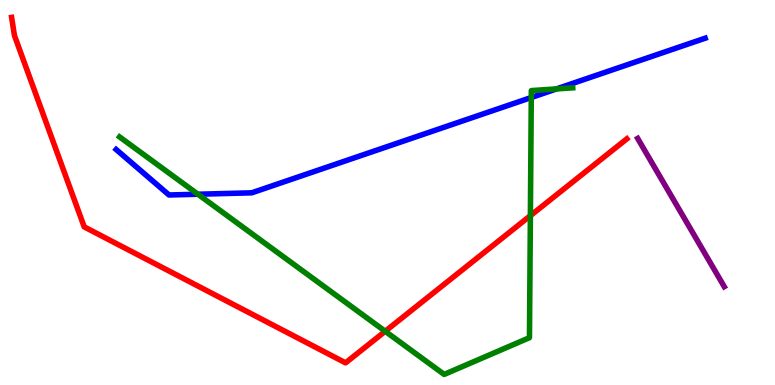[{'lines': ['blue', 'red'], 'intersections': []}, {'lines': ['green', 'red'], 'intersections': [{'x': 4.97, 'y': 1.4}, {'x': 6.84, 'y': 4.4}]}, {'lines': ['purple', 'red'], 'intersections': []}, {'lines': ['blue', 'green'], 'intersections': [{'x': 2.55, 'y': 4.96}, {'x': 6.86, 'y': 7.47}, {'x': 7.18, 'y': 7.69}]}, {'lines': ['blue', 'purple'], 'intersections': []}, {'lines': ['green', 'purple'], 'intersections': []}]